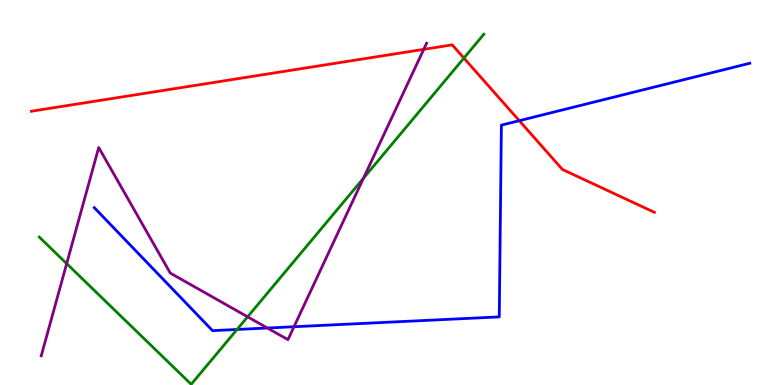[{'lines': ['blue', 'red'], 'intersections': [{'x': 6.7, 'y': 6.87}]}, {'lines': ['green', 'red'], 'intersections': [{'x': 5.99, 'y': 8.49}]}, {'lines': ['purple', 'red'], 'intersections': [{'x': 5.47, 'y': 8.72}]}, {'lines': ['blue', 'green'], 'intersections': [{'x': 3.06, 'y': 1.44}]}, {'lines': ['blue', 'purple'], 'intersections': [{'x': 3.45, 'y': 1.48}, {'x': 3.79, 'y': 1.51}]}, {'lines': ['green', 'purple'], 'intersections': [{'x': 0.86, 'y': 3.15}, {'x': 3.2, 'y': 1.77}, {'x': 4.69, 'y': 5.37}]}]